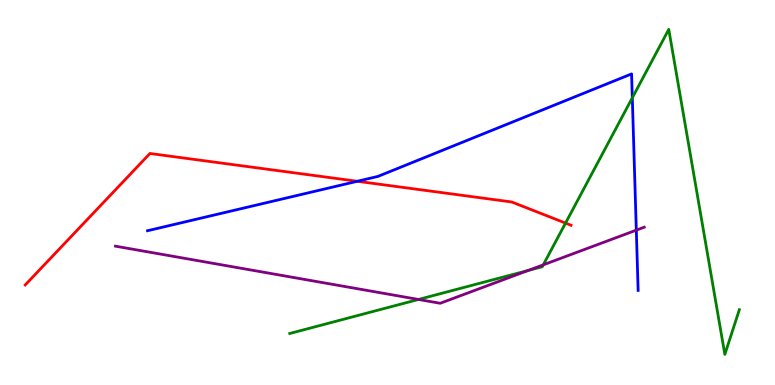[{'lines': ['blue', 'red'], 'intersections': [{'x': 4.61, 'y': 5.29}]}, {'lines': ['green', 'red'], 'intersections': [{'x': 7.3, 'y': 4.21}]}, {'lines': ['purple', 'red'], 'intersections': []}, {'lines': ['blue', 'green'], 'intersections': [{'x': 8.16, 'y': 7.46}]}, {'lines': ['blue', 'purple'], 'intersections': [{'x': 8.21, 'y': 4.02}]}, {'lines': ['green', 'purple'], 'intersections': [{'x': 5.4, 'y': 2.22}, {'x': 6.82, 'y': 2.98}, {'x': 7.01, 'y': 3.12}]}]